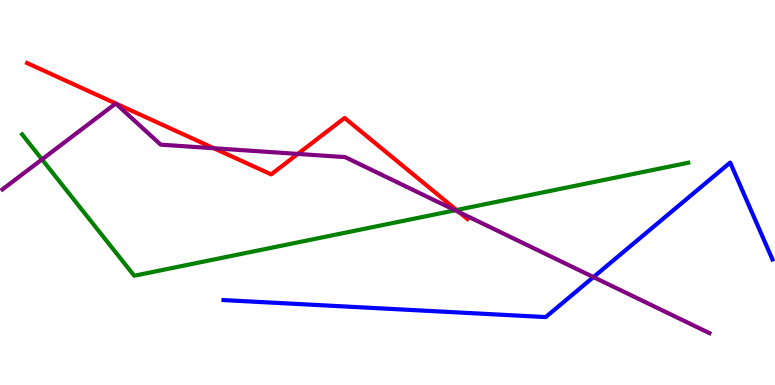[{'lines': ['blue', 'red'], 'intersections': []}, {'lines': ['green', 'red'], 'intersections': [{'x': 5.89, 'y': 4.54}]}, {'lines': ['purple', 'red'], 'intersections': [{'x': 2.76, 'y': 6.15}, {'x': 3.84, 'y': 6.0}, {'x': 5.93, 'y': 4.49}]}, {'lines': ['blue', 'green'], 'intersections': []}, {'lines': ['blue', 'purple'], 'intersections': [{'x': 7.66, 'y': 2.8}]}, {'lines': ['green', 'purple'], 'intersections': [{'x': 0.542, 'y': 5.86}, {'x': 5.87, 'y': 4.54}]}]